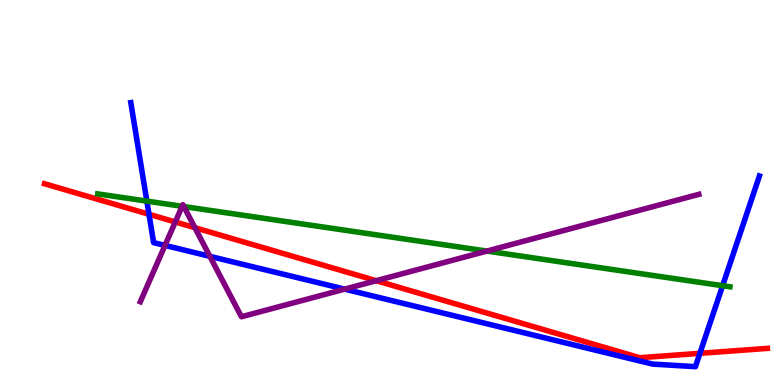[{'lines': ['blue', 'red'], 'intersections': [{'x': 1.92, 'y': 4.43}, {'x': 9.03, 'y': 0.823}]}, {'lines': ['green', 'red'], 'intersections': []}, {'lines': ['purple', 'red'], 'intersections': [{'x': 2.26, 'y': 4.23}, {'x': 2.52, 'y': 4.09}, {'x': 4.85, 'y': 2.71}]}, {'lines': ['blue', 'green'], 'intersections': [{'x': 1.89, 'y': 4.78}, {'x': 9.32, 'y': 2.58}]}, {'lines': ['blue', 'purple'], 'intersections': [{'x': 2.13, 'y': 3.63}, {'x': 2.71, 'y': 3.34}, {'x': 4.45, 'y': 2.49}]}, {'lines': ['green', 'purple'], 'intersections': [{'x': 2.35, 'y': 4.64}, {'x': 2.37, 'y': 4.63}, {'x': 6.28, 'y': 3.48}]}]